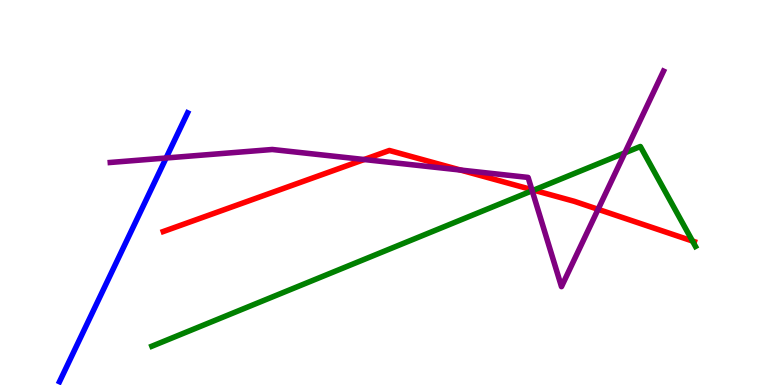[{'lines': ['blue', 'red'], 'intersections': []}, {'lines': ['green', 'red'], 'intersections': [{'x': 6.89, 'y': 5.06}, {'x': 8.94, 'y': 3.74}]}, {'lines': ['purple', 'red'], 'intersections': [{'x': 4.7, 'y': 5.86}, {'x': 5.94, 'y': 5.58}, {'x': 6.86, 'y': 5.07}, {'x': 7.72, 'y': 4.56}]}, {'lines': ['blue', 'green'], 'intersections': []}, {'lines': ['blue', 'purple'], 'intersections': [{'x': 2.14, 'y': 5.9}]}, {'lines': ['green', 'purple'], 'intersections': [{'x': 6.87, 'y': 5.05}, {'x': 8.06, 'y': 6.03}]}]